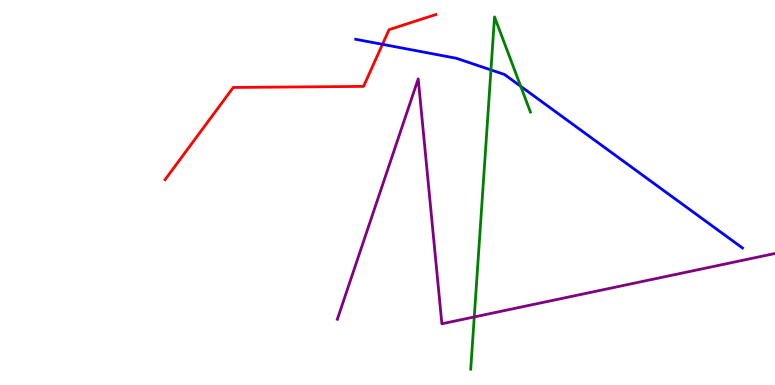[{'lines': ['blue', 'red'], 'intersections': [{'x': 4.94, 'y': 8.85}]}, {'lines': ['green', 'red'], 'intersections': []}, {'lines': ['purple', 'red'], 'intersections': []}, {'lines': ['blue', 'green'], 'intersections': [{'x': 6.33, 'y': 8.18}, {'x': 6.72, 'y': 7.76}]}, {'lines': ['blue', 'purple'], 'intersections': []}, {'lines': ['green', 'purple'], 'intersections': [{'x': 6.12, 'y': 1.77}]}]